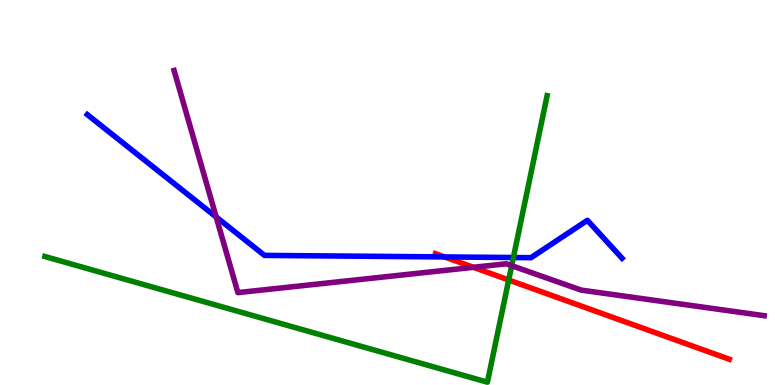[{'lines': ['blue', 'red'], 'intersections': [{'x': 5.74, 'y': 3.33}]}, {'lines': ['green', 'red'], 'intersections': [{'x': 6.56, 'y': 2.73}]}, {'lines': ['purple', 'red'], 'intersections': [{'x': 6.11, 'y': 3.06}]}, {'lines': ['blue', 'green'], 'intersections': [{'x': 6.62, 'y': 3.31}]}, {'lines': ['blue', 'purple'], 'intersections': [{'x': 2.79, 'y': 4.36}]}, {'lines': ['green', 'purple'], 'intersections': [{'x': 6.6, 'y': 3.1}]}]